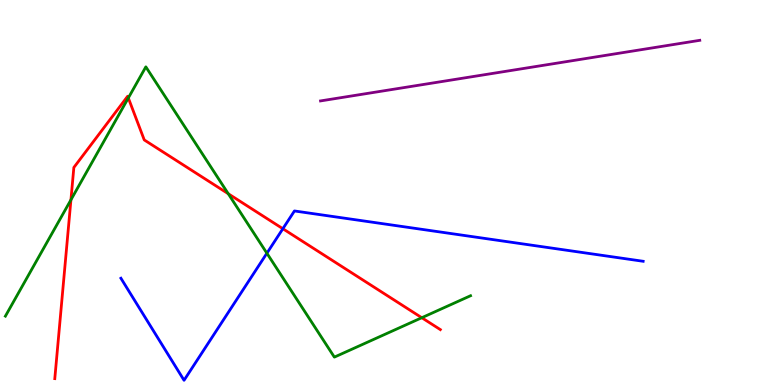[{'lines': ['blue', 'red'], 'intersections': [{'x': 3.65, 'y': 4.06}]}, {'lines': ['green', 'red'], 'intersections': [{'x': 0.915, 'y': 4.81}, {'x': 1.66, 'y': 7.46}, {'x': 2.95, 'y': 4.97}, {'x': 5.44, 'y': 1.75}]}, {'lines': ['purple', 'red'], 'intersections': []}, {'lines': ['blue', 'green'], 'intersections': [{'x': 3.44, 'y': 3.42}]}, {'lines': ['blue', 'purple'], 'intersections': []}, {'lines': ['green', 'purple'], 'intersections': []}]